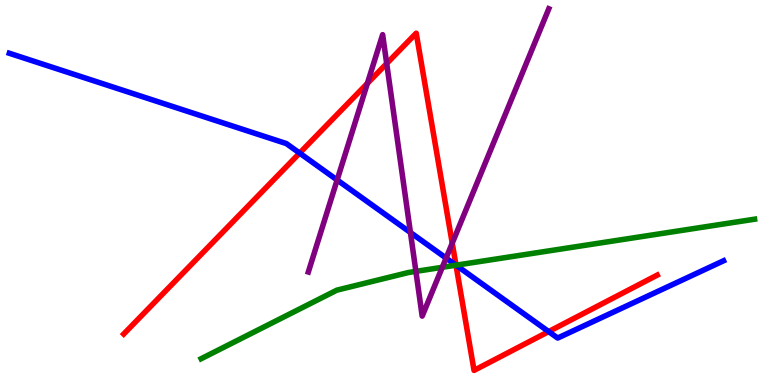[{'lines': ['blue', 'red'], 'intersections': [{'x': 3.87, 'y': 6.02}, {'x': 5.88, 'y': 3.11}, {'x': 7.08, 'y': 1.39}]}, {'lines': ['green', 'red'], 'intersections': [{'x': 5.88, 'y': 3.11}]}, {'lines': ['purple', 'red'], 'intersections': [{'x': 4.74, 'y': 7.83}, {'x': 4.99, 'y': 8.35}, {'x': 5.84, 'y': 3.68}]}, {'lines': ['blue', 'green'], 'intersections': [{'x': 5.88, 'y': 3.11}]}, {'lines': ['blue', 'purple'], 'intersections': [{'x': 4.35, 'y': 5.33}, {'x': 5.3, 'y': 3.96}, {'x': 5.76, 'y': 3.3}]}, {'lines': ['green', 'purple'], 'intersections': [{'x': 5.37, 'y': 2.95}, {'x': 5.71, 'y': 3.06}]}]